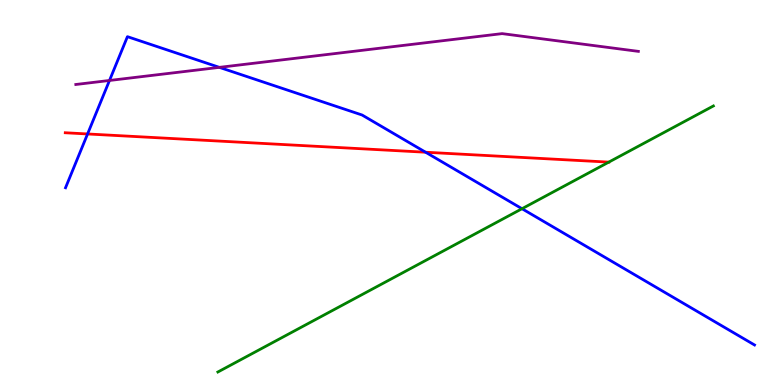[{'lines': ['blue', 'red'], 'intersections': [{'x': 1.13, 'y': 6.52}, {'x': 5.49, 'y': 6.05}]}, {'lines': ['green', 'red'], 'intersections': [{'x': 7.86, 'y': 5.79}]}, {'lines': ['purple', 'red'], 'intersections': []}, {'lines': ['blue', 'green'], 'intersections': [{'x': 6.74, 'y': 4.58}]}, {'lines': ['blue', 'purple'], 'intersections': [{'x': 1.41, 'y': 7.91}, {'x': 2.83, 'y': 8.25}]}, {'lines': ['green', 'purple'], 'intersections': []}]